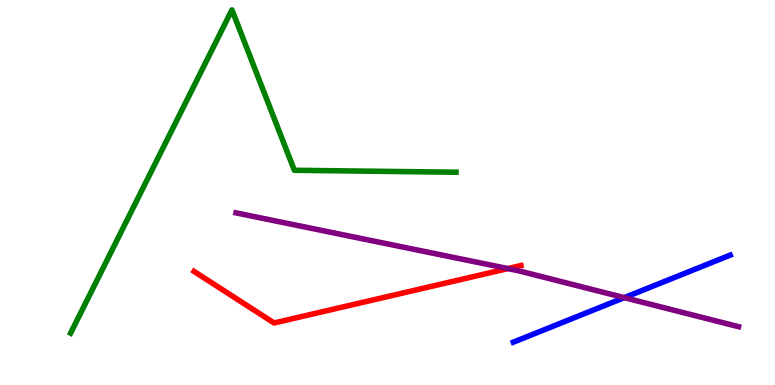[{'lines': ['blue', 'red'], 'intersections': []}, {'lines': ['green', 'red'], 'intersections': []}, {'lines': ['purple', 'red'], 'intersections': [{'x': 6.55, 'y': 3.02}]}, {'lines': ['blue', 'green'], 'intersections': []}, {'lines': ['blue', 'purple'], 'intersections': [{'x': 8.06, 'y': 2.27}]}, {'lines': ['green', 'purple'], 'intersections': []}]